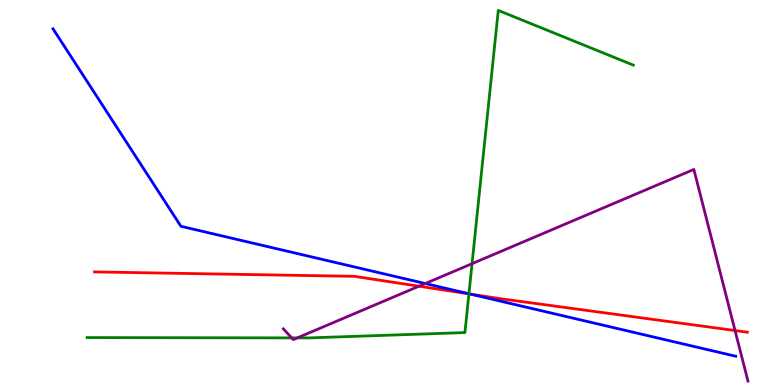[{'lines': ['blue', 'red'], 'intersections': [{'x': 6.07, 'y': 2.36}]}, {'lines': ['green', 'red'], 'intersections': [{'x': 6.05, 'y': 2.37}]}, {'lines': ['purple', 'red'], 'intersections': [{'x': 5.41, 'y': 2.57}, {'x': 9.48, 'y': 1.41}]}, {'lines': ['blue', 'green'], 'intersections': [{'x': 6.05, 'y': 2.37}]}, {'lines': ['blue', 'purple'], 'intersections': [{'x': 5.49, 'y': 2.64}]}, {'lines': ['green', 'purple'], 'intersections': [{'x': 3.76, 'y': 1.22}, {'x': 3.84, 'y': 1.22}, {'x': 6.09, 'y': 3.15}]}]